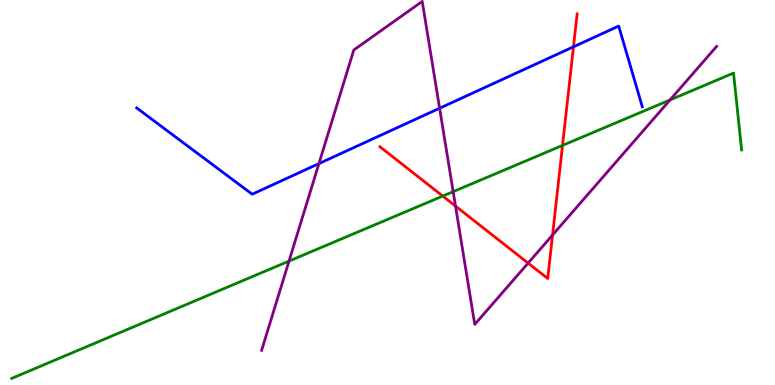[{'lines': ['blue', 'red'], 'intersections': [{'x': 7.4, 'y': 8.78}]}, {'lines': ['green', 'red'], 'intersections': [{'x': 5.71, 'y': 4.91}, {'x': 7.26, 'y': 6.22}]}, {'lines': ['purple', 'red'], 'intersections': [{'x': 5.88, 'y': 4.65}, {'x': 6.81, 'y': 3.17}, {'x': 7.13, 'y': 3.9}]}, {'lines': ['blue', 'green'], 'intersections': []}, {'lines': ['blue', 'purple'], 'intersections': [{'x': 4.12, 'y': 5.75}, {'x': 5.67, 'y': 7.19}]}, {'lines': ['green', 'purple'], 'intersections': [{'x': 3.73, 'y': 3.22}, {'x': 5.85, 'y': 5.02}, {'x': 8.65, 'y': 7.4}]}]